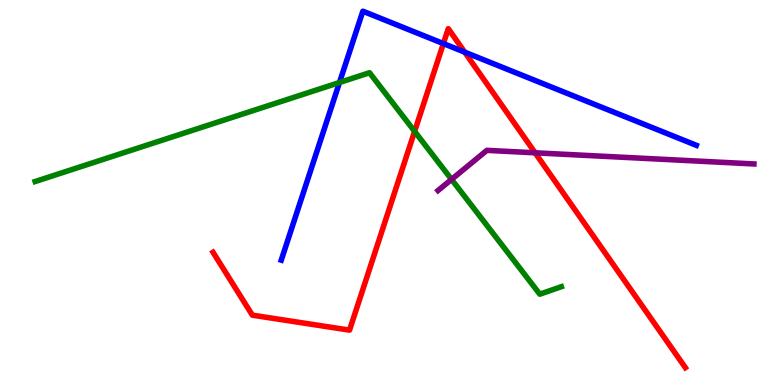[{'lines': ['blue', 'red'], 'intersections': [{'x': 5.72, 'y': 8.87}, {'x': 6.0, 'y': 8.65}]}, {'lines': ['green', 'red'], 'intersections': [{'x': 5.35, 'y': 6.59}]}, {'lines': ['purple', 'red'], 'intersections': [{'x': 6.9, 'y': 6.03}]}, {'lines': ['blue', 'green'], 'intersections': [{'x': 4.38, 'y': 7.86}]}, {'lines': ['blue', 'purple'], 'intersections': []}, {'lines': ['green', 'purple'], 'intersections': [{'x': 5.83, 'y': 5.34}]}]